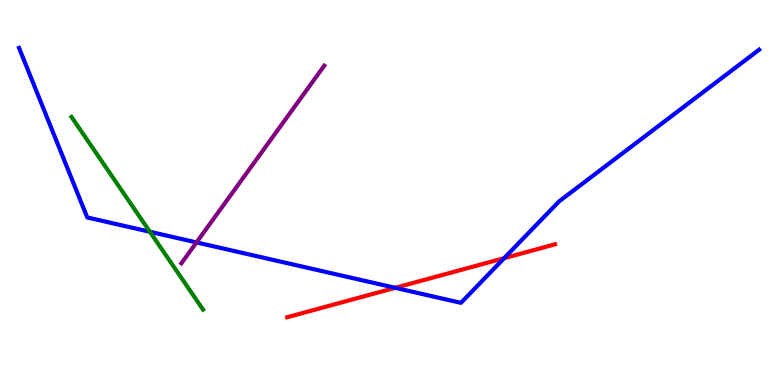[{'lines': ['blue', 'red'], 'intersections': [{'x': 5.1, 'y': 2.52}, {'x': 6.51, 'y': 3.29}]}, {'lines': ['green', 'red'], 'intersections': []}, {'lines': ['purple', 'red'], 'intersections': []}, {'lines': ['blue', 'green'], 'intersections': [{'x': 1.93, 'y': 3.98}]}, {'lines': ['blue', 'purple'], 'intersections': [{'x': 2.54, 'y': 3.7}]}, {'lines': ['green', 'purple'], 'intersections': []}]